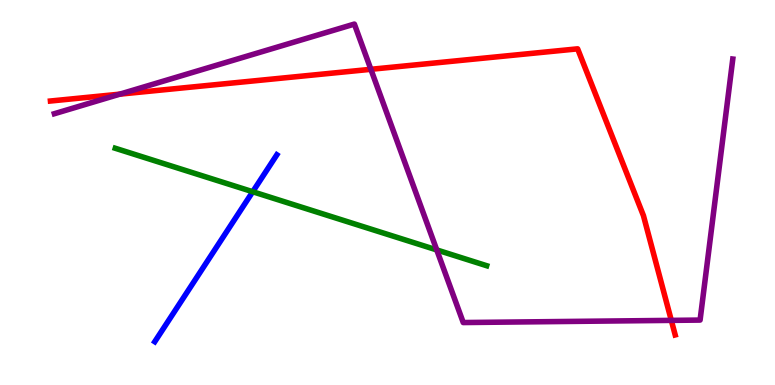[{'lines': ['blue', 'red'], 'intersections': []}, {'lines': ['green', 'red'], 'intersections': []}, {'lines': ['purple', 'red'], 'intersections': [{'x': 1.55, 'y': 7.55}, {'x': 4.79, 'y': 8.2}, {'x': 8.66, 'y': 1.68}]}, {'lines': ['blue', 'green'], 'intersections': [{'x': 3.26, 'y': 5.02}]}, {'lines': ['blue', 'purple'], 'intersections': []}, {'lines': ['green', 'purple'], 'intersections': [{'x': 5.64, 'y': 3.51}]}]